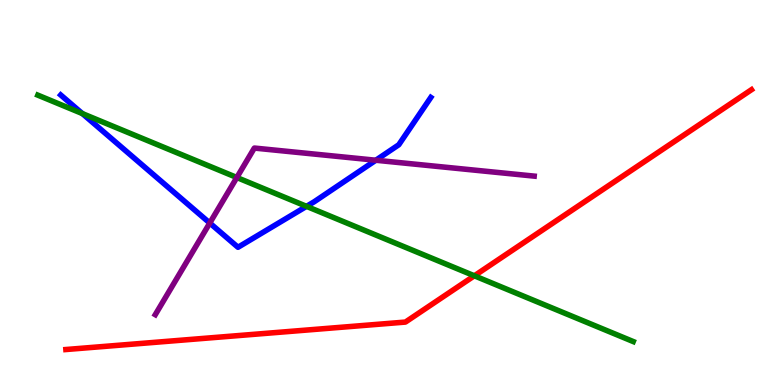[{'lines': ['blue', 'red'], 'intersections': []}, {'lines': ['green', 'red'], 'intersections': [{'x': 6.12, 'y': 2.84}]}, {'lines': ['purple', 'red'], 'intersections': []}, {'lines': ['blue', 'green'], 'intersections': [{'x': 1.06, 'y': 7.05}, {'x': 3.96, 'y': 4.64}]}, {'lines': ['blue', 'purple'], 'intersections': [{'x': 2.71, 'y': 4.21}, {'x': 4.85, 'y': 5.84}]}, {'lines': ['green', 'purple'], 'intersections': [{'x': 3.06, 'y': 5.39}]}]